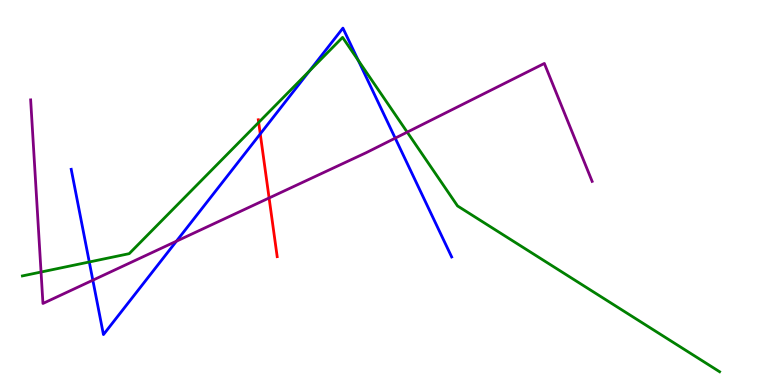[{'lines': ['blue', 'red'], 'intersections': [{'x': 3.36, 'y': 6.52}]}, {'lines': ['green', 'red'], 'intersections': [{'x': 3.34, 'y': 6.82}]}, {'lines': ['purple', 'red'], 'intersections': [{'x': 3.47, 'y': 4.86}]}, {'lines': ['blue', 'green'], 'intersections': [{'x': 1.15, 'y': 3.2}, {'x': 3.99, 'y': 8.16}, {'x': 4.62, 'y': 8.43}]}, {'lines': ['blue', 'purple'], 'intersections': [{'x': 1.2, 'y': 2.72}, {'x': 2.28, 'y': 3.74}, {'x': 5.1, 'y': 6.41}]}, {'lines': ['green', 'purple'], 'intersections': [{'x': 0.53, 'y': 2.93}, {'x': 5.25, 'y': 6.57}]}]